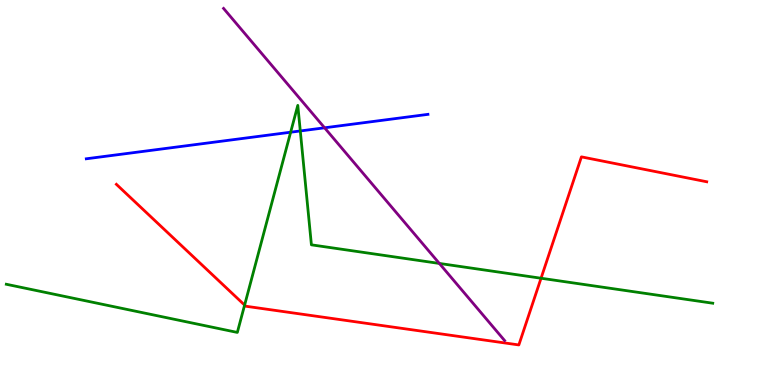[{'lines': ['blue', 'red'], 'intersections': []}, {'lines': ['green', 'red'], 'intersections': [{'x': 3.16, 'y': 2.08}, {'x': 6.98, 'y': 2.77}]}, {'lines': ['purple', 'red'], 'intersections': []}, {'lines': ['blue', 'green'], 'intersections': [{'x': 3.75, 'y': 6.57}, {'x': 3.87, 'y': 6.6}]}, {'lines': ['blue', 'purple'], 'intersections': [{'x': 4.19, 'y': 6.68}]}, {'lines': ['green', 'purple'], 'intersections': [{'x': 5.67, 'y': 3.16}]}]